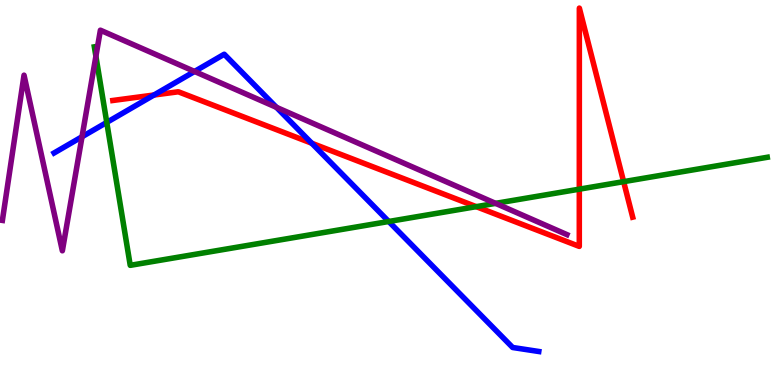[{'lines': ['blue', 'red'], 'intersections': [{'x': 1.99, 'y': 7.53}, {'x': 4.02, 'y': 6.28}]}, {'lines': ['green', 'red'], 'intersections': [{'x': 6.14, 'y': 4.63}, {'x': 7.47, 'y': 5.09}, {'x': 8.05, 'y': 5.28}]}, {'lines': ['purple', 'red'], 'intersections': []}, {'lines': ['blue', 'green'], 'intersections': [{'x': 1.38, 'y': 6.82}, {'x': 5.02, 'y': 4.25}]}, {'lines': ['blue', 'purple'], 'intersections': [{'x': 1.06, 'y': 6.45}, {'x': 2.51, 'y': 8.14}, {'x': 3.57, 'y': 7.21}]}, {'lines': ['green', 'purple'], 'intersections': [{'x': 1.24, 'y': 8.54}, {'x': 6.39, 'y': 4.72}]}]